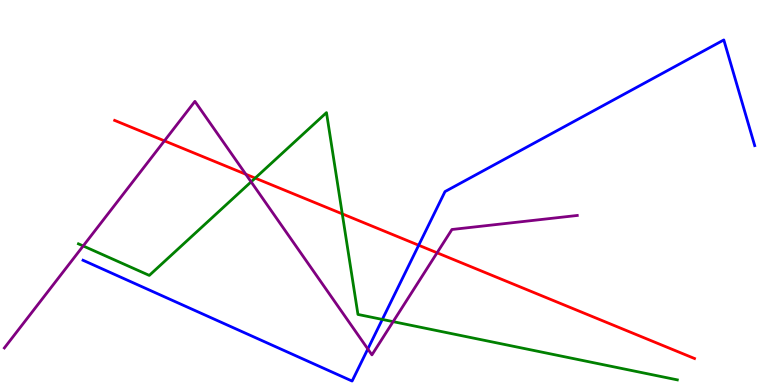[{'lines': ['blue', 'red'], 'intersections': [{'x': 5.4, 'y': 3.63}]}, {'lines': ['green', 'red'], 'intersections': [{'x': 3.29, 'y': 5.37}, {'x': 4.42, 'y': 4.45}]}, {'lines': ['purple', 'red'], 'intersections': [{'x': 2.12, 'y': 6.34}, {'x': 3.17, 'y': 5.47}, {'x': 5.64, 'y': 3.43}]}, {'lines': ['blue', 'green'], 'intersections': [{'x': 4.93, 'y': 1.7}]}, {'lines': ['blue', 'purple'], 'intersections': [{'x': 4.75, 'y': 0.935}]}, {'lines': ['green', 'purple'], 'intersections': [{'x': 1.07, 'y': 3.61}, {'x': 3.24, 'y': 5.28}, {'x': 5.07, 'y': 1.65}]}]